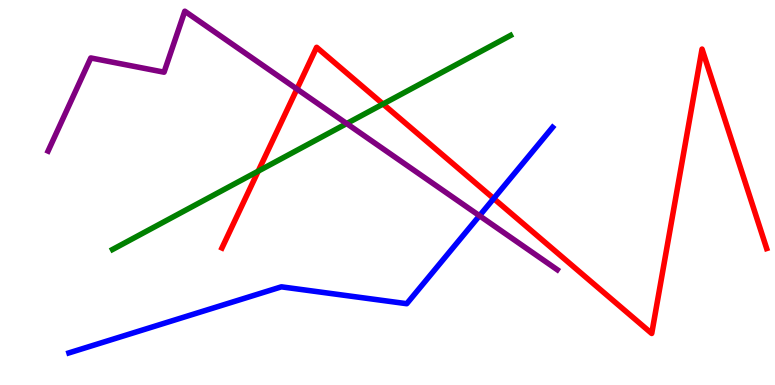[{'lines': ['blue', 'red'], 'intersections': [{'x': 6.37, 'y': 4.84}]}, {'lines': ['green', 'red'], 'intersections': [{'x': 3.33, 'y': 5.55}, {'x': 4.94, 'y': 7.3}]}, {'lines': ['purple', 'red'], 'intersections': [{'x': 3.83, 'y': 7.69}]}, {'lines': ['blue', 'green'], 'intersections': []}, {'lines': ['blue', 'purple'], 'intersections': [{'x': 6.19, 'y': 4.4}]}, {'lines': ['green', 'purple'], 'intersections': [{'x': 4.47, 'y': 6.79}]}]